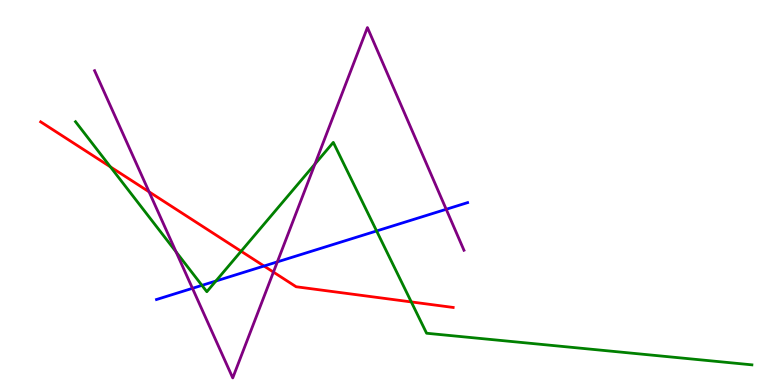[{'lines': ['blue', 'red'], 'intersections': [{'x': 3.41, 'y': 3.09}]}, {'lines': ['green', 'red'], 'intersections': [{'x': 1.42, 'y': 5.67}, {'x': 3.11, 'y': 3.47}, {'x': 5.31, 'y': 2.16}]}, {'lines': ['purple', 'red'], 'intersections': [{'x': 1.92, 'y': 5.02}, {'x': 3.53, 'y': 2.93}]}, {'lines': ['blue', 'green'], 'intersections': [{'x': 2.61, 'y': 2.59}, {'x': 2.79, 'y': 2.7}, {'x': 4.86, 'y': 4.0}]}, {'lines': ['blue', 'purple'], 'intersections': [{'x': 2.48, 'y': 2.51}, {'x': 3.58, 'y': 3.2}, {'x': 5.76, 'y': 4.56}]}, {'lines': ['green', 'purple'], 'intersections': [{'x': 2.27, 'y': 3.46}, {'x': 4.06, 'y': 5.74}]}]